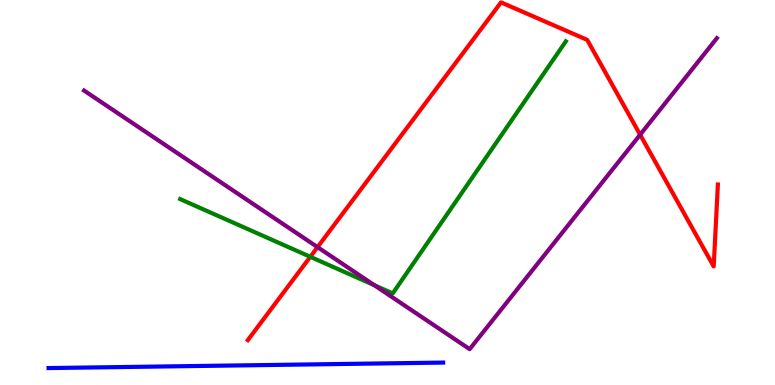[{'lines': ['blue', 'red'], 'intersections': []}, {'lines': ['green', 'red'], 'intersections': [{'x': 4.0, 'y': 3.33}]}, {'lines': ['purple', 'red'], 'intersections': [{'x': 4.1, 'y': 3.58}, {'x': 8.26, 'y': 6.5}]}, {'lines': ['blue', 'green'], 'intersections': []}, {'lines': ['blue', 'purple'], 'intersections': []}, {'lines': ['green', 'purple'], 'intersections': [{'x': 4.83, 'y': 2.59}]}]